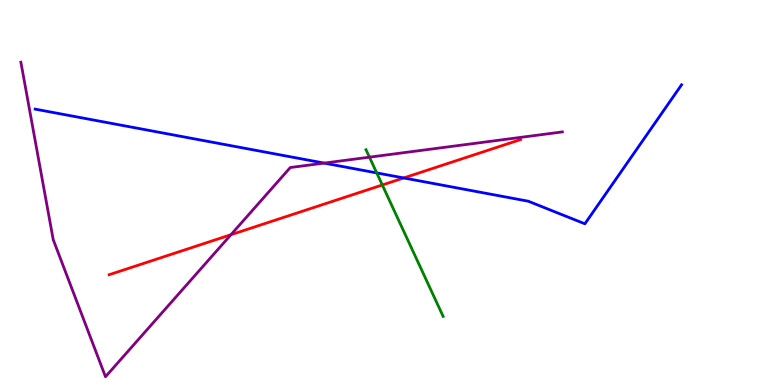[{'lines': ['blue', 'red'], 'intersections': [{'x': 5.21, 'y': 5.38}]}, {'lines': ['green', 'red'], 'intersections': [{'x': 4.93, 'y': 5.2}]}, {'lines': ['purple', 'red'], 'intersections': [{'x': 2.98, 'y': 3.9}]}, {'lines': ['blue', 'green'], 'intersections': [{'x': 4.86, 'y': 5.51}]}, {'lines': ['blue', 'purple'], 'intersections': [{'x': 4.18, 'y': 5.76}]}, {'lines': ['green', 'purple'], 'intersections': [{'x': 4.77, 'y': 5.92}]}]